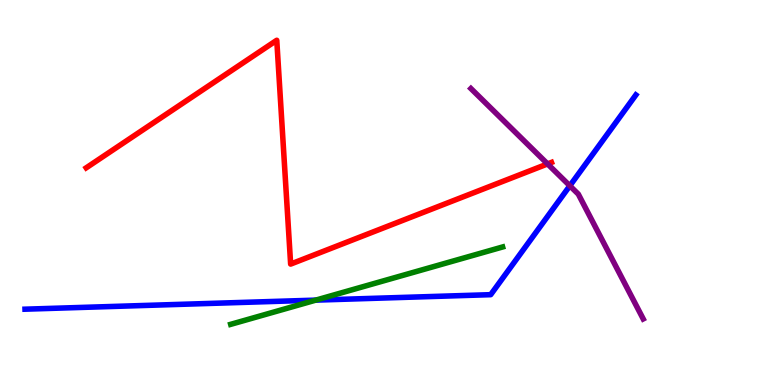[{'lines': ['blue', 'red'], 'intersections': []}, {'lines': ['green', 'red'], 'intersections': []}, {'lines': ['purple', 'red'], 'intersections': [{'x': 7.07, 'y': 5.74}]}, {'lines': ['blue', 'green'], 'intersections': [{'x': 4.07, 'y': 2.2}]}, {'lines': ['blue', 'purple'], 'intersections': [{'x': 7.35, 'y': 5.17}]}, {'lines': ['green', 'purple'], 'intersections': []}]